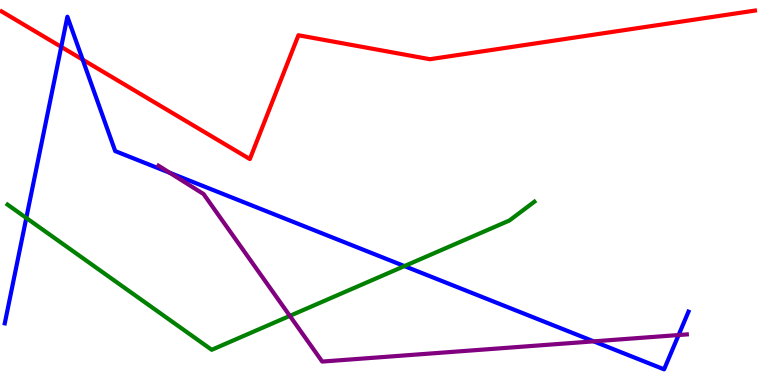[{'lines': ['blue', 'red'], 'intersections': [{'x': 0.79, 'y': 8.78}, {'x': 1.07, 'y': 8.45}]}, {'lines': ['green', 'red'], 'intersections': []}, {'lines': ['purple', 'red'], 'intersections': []}, {'lines': ['blue', 'green'], 'intersections': [{'x': 0.339, 'y': 4.34}, {'x': 5.22, 'y': 3.09}]}, {'lines': ['blue', 'purple'], 'intersections': [{'x': 2.19, 'y': 5.51}, {'x': 7.66, 'y': 1.13}, {'x': 8.76, 'y': 1.3}]}, {'lines': ['green', 'purple'], 'intersections': [{'x': 3.74, 'y': 1.8}]}]